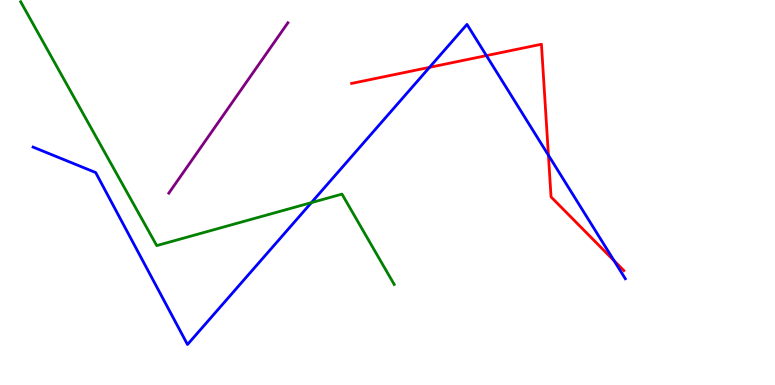[{'lines': ['blue', 'red'], 'intersections': [{'x': 5.54, 'y': 8.25}, {'x': 6.28, 'y': 8.56}, {'x': 7.08, 'y': 5.97}, {'x': 7.92, 'y': 3.23}]}, {'lines': ['green', 'red'], 'intersections': []}, {'lines': ['purple', 'red'], 'intersections': []}, {'lines': ['blue', 'green'], 'intersections': [{'x': 4.02, 'y': 4.74}]}, {'lines': ['blue', 'purple'], 'intersections': []}, {'lines': ['green', 'purple'], 'intersections': []}]